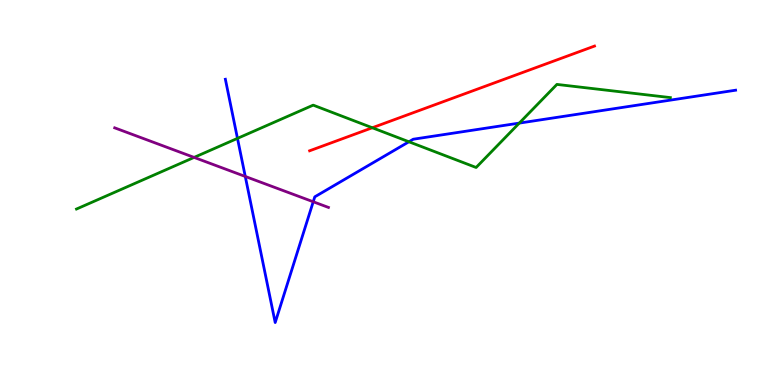[{'lines': ['blue', 'red'], 'intersections': []}, {'lines': ['green', 'red'], 'intersections': [{'x': 4.8, 'y': 6.68}]}, {'lines': ['purple', 'red'], 'intersections': []}, {'lines': ['blue', 'green'], 'intersections': [{'x': 3.06, 'y': 6.41}, {'x': 5.28, 'y': 6.32}, {'x': 6.7, 'y': 6.8}]}, {'lines': ['blue', 'purple'], 'intersections': [{'x': 3.16, 'y': 5.42}, {'x': 4.04, 'y': 4.76}]}, {'lines': ['green', 'purple'], 'intersections': [{'x': 2.5, 'y': 5.91}]}]